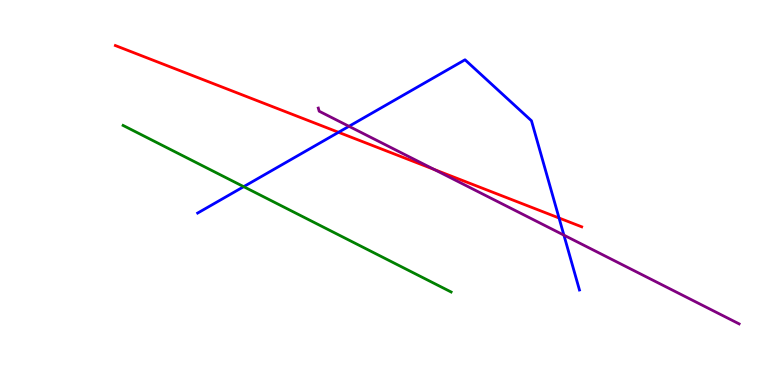[{'lines': ['blue', 'red'], 'intersections': [{'x': 4.37, 'y': 6.56}, {'x': 7.21, 'y': 4.34}]}, {'lines': ['green', 'red'], 'intersections': []}, {'lines': ['purple', 'red'], 'intersections': [{'x': 5.6, 'y': 5.6}]}, {'lines': ['blue', 'green'], 'intersections': [{'x': 3.14, 'y': 5.15}]}, {'lines': ['blue', 'purple'], 'intersections': [{'x': 4.5, 'y': 6.72}, {'x': 7.28, 'y': 3.89}]}, {'lines': ['green', 'purple'], 'intersections': []}]